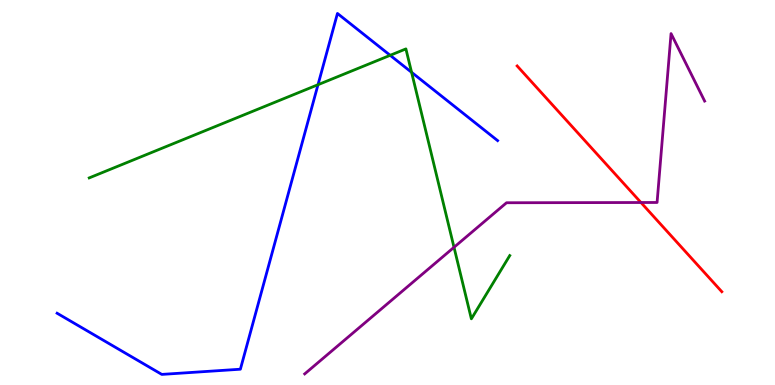[{'lines': ['blue', 'red'], 'intersections': []}, {'lines': ['green', 'red'], 'intersections': []}, {'lines': ['purple', 'red'], 'intersections': [{'x': 8.27, 'y': 4.74}]}, {'lines': ['blue', 'green'], 'intersections': [{'x': 4.1, 'y': 7.8}, {'x': 5.03, 'y': 8.56}, {'x': 5.31, 'y': 8.12}]}, {'lines': ['blue', 'purple'], 'intersections': []}, {'lines': ['green', 'purple'], 'intersections': [{'x': 5.86, 'y': 3.58}]}]